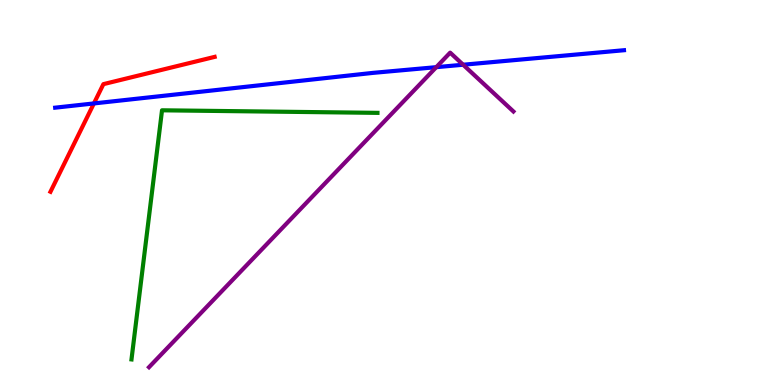[{'lines': ['blue', 'red'], 'intersections': [{'x': 1.21, 'y': 7.31}]}, {'lines': ['green', 'red'], 'intersections': []}, {'lines': ['purple', 'red'], 'intersections': []}, {'lines': ['blue', 'green'], 'intersections': []}, {'lines': ['blue', 'purple'], 'intersections': [{'x': 5.63, 'y': 8.26}, {'x': 5.98, 'y': 8.32}]}, {'lines': ['green', 'purple'], 'intersections': []}]